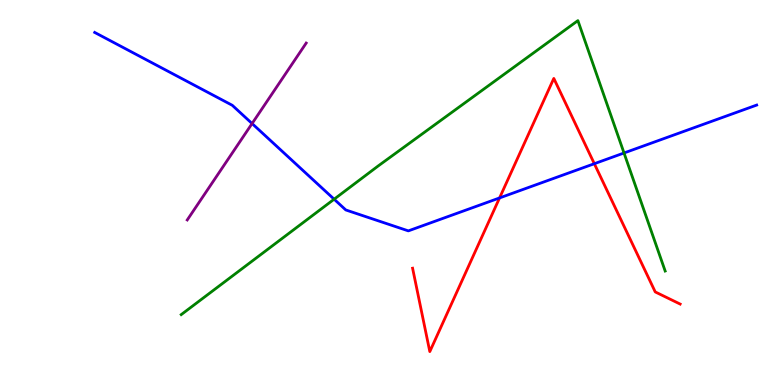[{'lines': ['blue', 'red'], 'intersections': [{'x': 6.45, 'y': 4.86}, {'x': 7.67, 'y': 5.75}]}, {'lines': ['green', 'red'], 'intersections': []}, {'lines': ['purple', 'red'], 'intersections': []}, {'lines': ['blue', 'green'], 'intersections': [{'x': 4.31, 'y': 4.83}, {'x': 8.05, 'y': 6.03}]}, {'lines': ['blue', 'purple'], 'intersections': [{'x': 3.25, 'y': 6.79}]}, {'lines': ['green', 'purple'], 'intersections': []}]